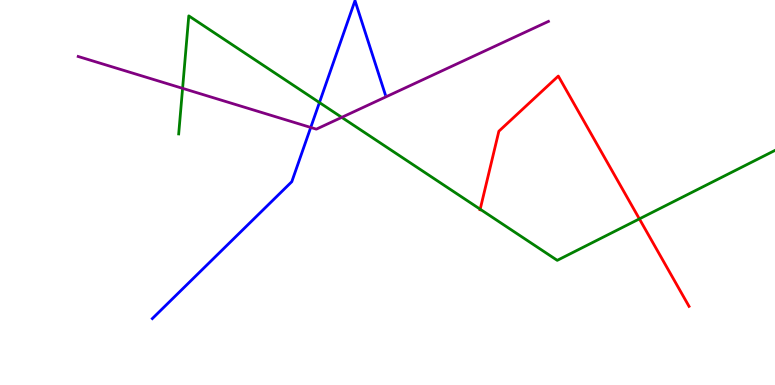[{'lines': ['blue', 'red'], 'intersections': []}, {'lines': ['green', 'red'], 'intersections': [{'x': 6.2, 'y': 4.57}, {'x': 8.25, 'y': 4.31}]}, {'lines': ['purple', 'red'], 'intersections': []}, {'lines': ['blue', 'green'], 'intersections': [{'x': 4.12, 'y': 7.34}]}, {'lines': ['blue', 'purple'], 'intersections': [{'x': 4.01, 'y': 6.69}]}, {'lines': ['green', 'purple'], 'intersections': [{'x': 2.36, 'y': 7.71}, {'x': 4.41, 'y': 6.95}]}]